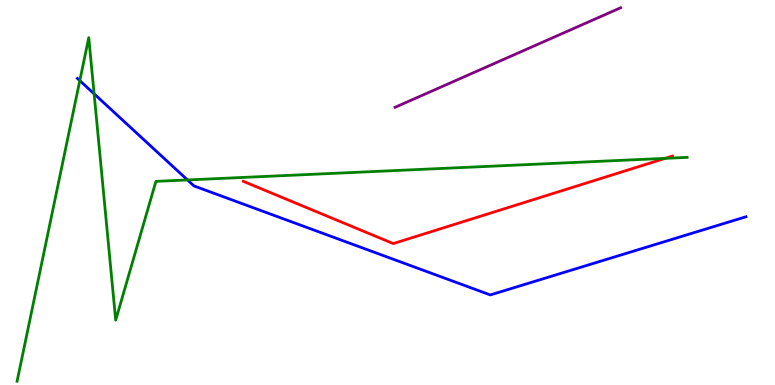[{'lines': ['blue', 'red'], 'intersections': []}, {'lines': ['green', 'red'], 'intersections': [{'x': 8.58, 'y': 5.89}]}, {'lines': ['purple', 'red'], 'intersections': []}, {'lines': ['blue', 'green'], 'intersections': [{'x': 1.03, 'y': 7.91}, {'x': 1.21, 'y': 7.56}, {'x': 2.42, 'y': 5.33}]}, {'lines': ['blue', 'purple'], 'intersections': []}, {'lines': ['green', 'purple'], 'intersections': []}]